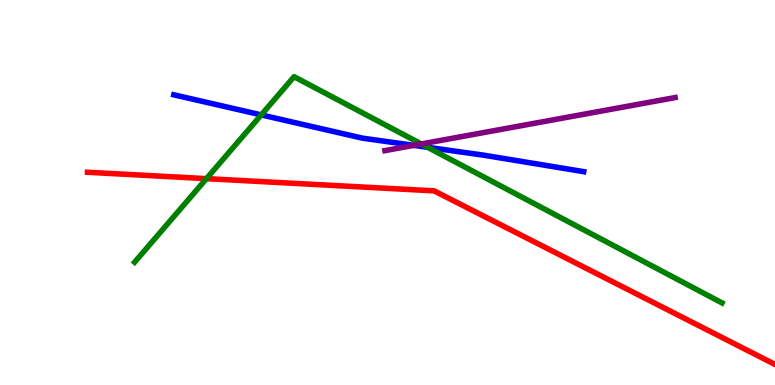[{'lines': ['blue', 'red'], 'intersections': []}, {'lines': ['green', 'red'], 'intersections': [{'x': 2.66, 'y': 5.36}]}, {'lines': ['purple', 'red'], 'intersections': []}, {'lines': ['blue', 'green'], 'intersections': [{'x': 3.37, 'y': 7.02}, {'x': 5.52, 'y': 6.17}]}, {'lines': ['blue', 'purple'], 'intersections': [{'x': 5.34, 'y': 6.22}]}, {'lines': ['green', 'purple'], 'intersections': [{'x': 5.44, 'y': 6.26}]}]